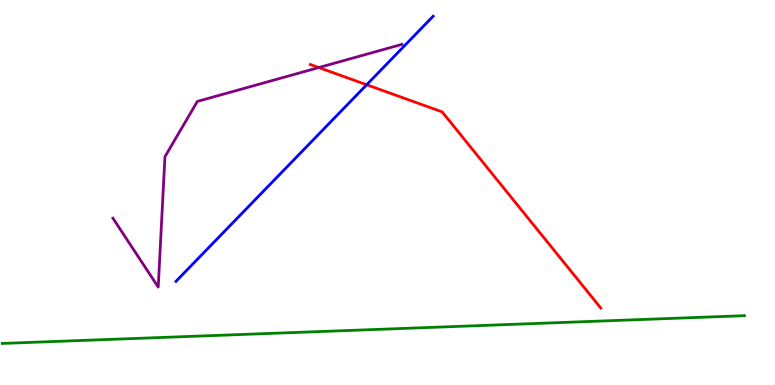[{'lines': ['blue', 'red'], 'intersections': [{'x': 4.73, 'y': 7.8}]}, {'lines': ['green', 'red'], 'intersections': []}, {'lines': ['purple', 'red'], 'intersections': [{'x': 4.11, 'y': 8.25}]}, {'lines': ['blue', 'green'], 'intersections': []}, {'lines': ['blue', 'purple'], 'intersections': []}, {'lines': ['green', 'purple'], 'intersections': []}]